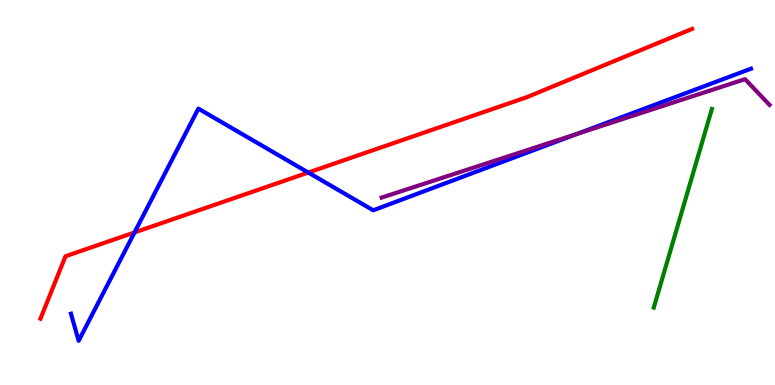[{'lines': ['blue', 'red'], 'intersections': [{'x': 1.74, 'y': 3.96}, {'x': 3.98, 'y': 5.52}]}, {'lines': ['green', 'red'], 'intersections': []}, {'lines': ['purple', 'red'], 'intersections': []}, {'lines': ['blue', 'green'], 'intersections': []}, {'lines': ['blue', 'purple'], 'intersections': [{'x': 7.45, 'y': 6.52}]}, {'lines': ['green', 'purple'], 'intersections': []}]